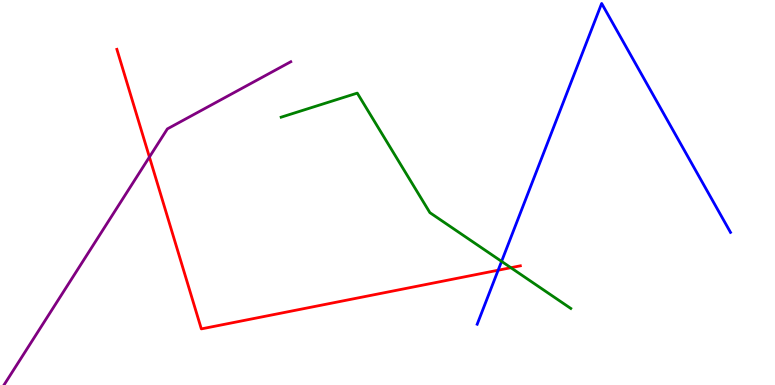[{'lines': ['blue', 'red'], 'intersections': [{'x': 6.43, 'y': 2.98}]}, {'lines': ['green', 'red'], 'intersections': [{'x': 6.59, 'y': 3.05}]}, {'lines': ['purple', 'red'], 'intersections': [{'x': 1.93, 'y': 5.92}]}, {'lines': ['blue', 'green'], 'intersections': [{'x': 6.47, 'y': 3.21}]}, {'lines': ['blue', 'purple'], 'intersections': []}, {'lines': ['green', 'purple'], 'intersections': []}]